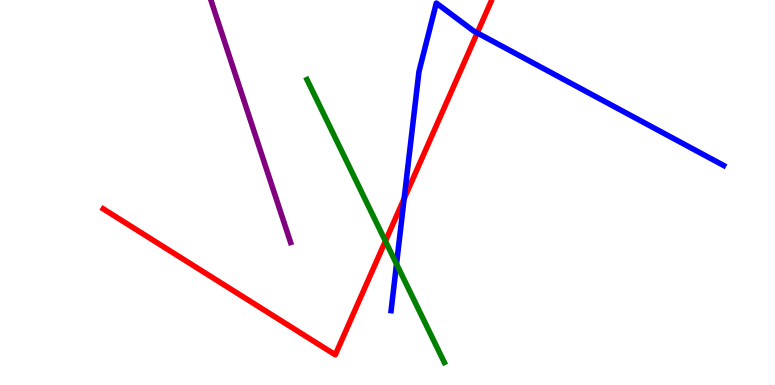[{'lines': ['blue', 'red'], 'intersections': [{'x': 5.21, 'y': 4.84}, {'x': 6.16, 'y': 9.15}]}, {'lines': ['green', 'red'], 'intersections': [{'x': 4.97, 'y': 3.74}]}, {'lines': ['purple', 'red'], 'intersections': []}, {'lines': ['blue', 'green'], 'intersections': [{'x': 5.12, 'y': 3.14}]}, {'lines': ['blue', 'purple'], 'intersections': []}, {'lines': ['green', 'purple'], 'intersections': []}]